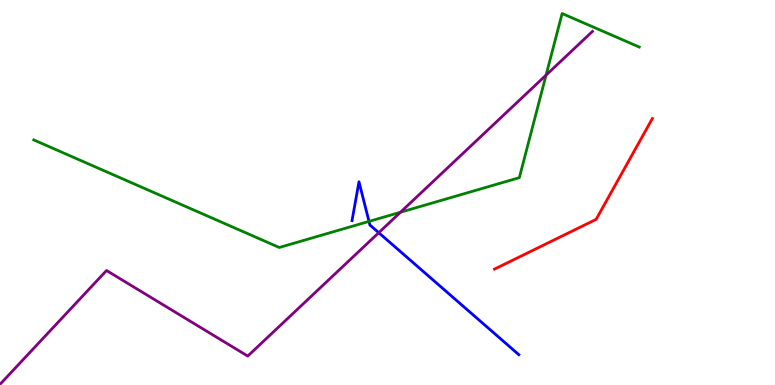[{'lines': ['blue', 'red'], 'intersections': []}, {'lines': ['green', 'red'], 'intersections': []}, {'lines': ['purple', 'red'], 'intersections': []}, {'lines': ['blue', 'green'], 'intersections': [{'x': 4.76, 'y': 4.25}]}, {'lines': ['blue', 'purple'], 'intersections': [{'x': 4.89, 'y': 3.96}]}, {'lines': ['green', 'purple'], 'intersections': [{'x': 5.17, 'y': 4.49}, {'x': 7.05, 'y': 8.05}]}]